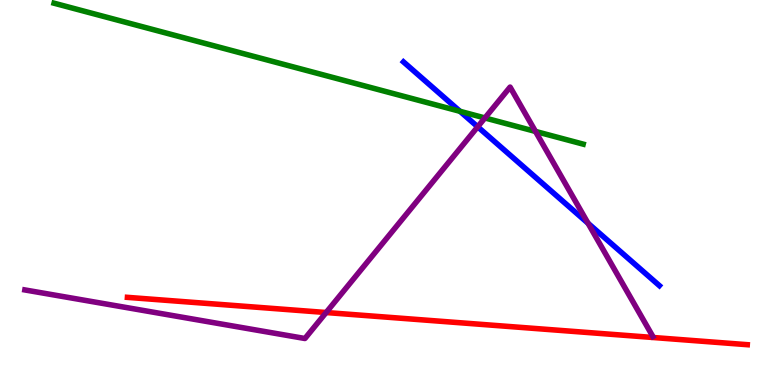[{'lines': ['blue', 'red'], 'intersections': []}, {'lines': ['green', 'red'], 'intersections': []}, {'lines': ['purple', 'red'], 'intersections': [{'x': 4.21, 'y': 1.88}]}, {'lines': ['blue', 'green'], 'intersections': [{'x': 5.94, 'y': 7.11}]}, {'lines': ['blue', 'purple'], 'intersections': [{'x': 6.16, 'y': 6.71}, {'x': 7.59, 'y': 4.2}]}, {'lines': ['green', 'purple'], 'intersections': [{'x': 6.26, 'y': 6.94}, {'x': 6.91, 'y': 6.59}]}]